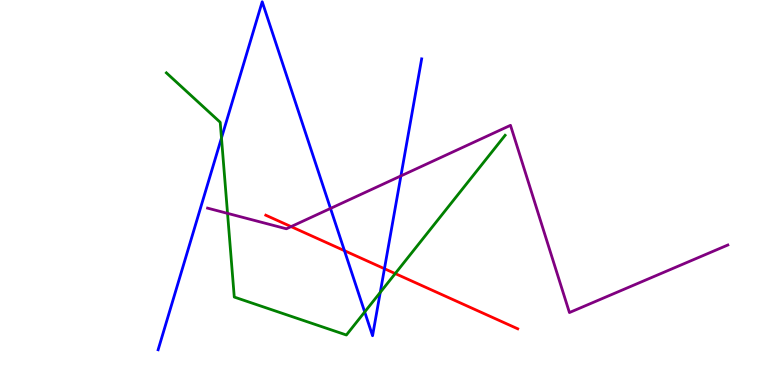[{'lines': ['blue', 'red'], 'intersections': [{'x': 4.44, 'y': 3.49}, {'x': 4.96, 'y': 3.02}]}, {'lines': ['green', 'red'], 'intersections': [{'x': 5.1, 'y': 2.89}]}, {'lines': ['purple', 'red'], 'intersections': [{'x': 3.76, 'y': 4.11}]}, {'lines': ['blue', 'green'], 'intersections': [{'x': 2.86, 'y': 6.42}, {'x': 4.71, 'y': 1.9}, {'x': 4.91, 'y': 2.41}]}, {'lines': ['blue', 'purple'], 'intersections': [{'x': 4.26, 'y': 4.59}, {'x': 5.17, 'y': 5.43}]}, {'lines': ['green', 'purple'], 'intersections': [{'x': 2.94, 'y': 4.46}]}]